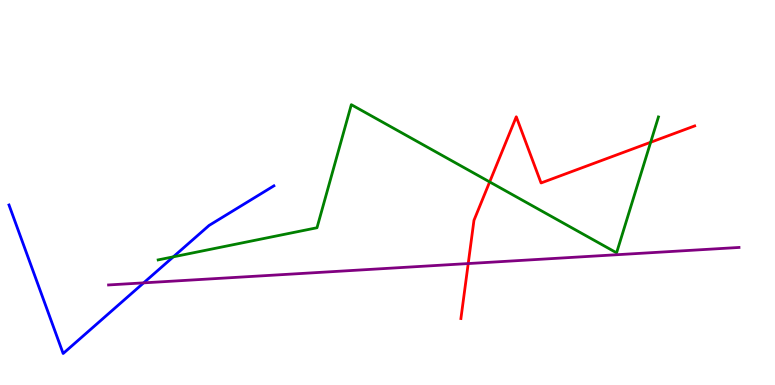[{'lines': ['blue', 'red'], 'intersections': []}, {'lines': ['green', 'red'], 'intersections': [{'x': 6.32, 'y': 5.27}, {'x': 8.4, 'y': 6.3}]}, {'lines': ['purple', 'red'], 'intersections': [{'x': 6.04, 'y': 3.15}]}, {'lines': ['blue', 'green'], 'intersections': [{'x': 2.24, 'y': 3.33}]}, {'lines': ['blue', 'purple'], 'intersections': [{'x': 1.85, 'y': 2.65}]}, {'lines': ['green', 'purple'], 'intersections': []}]